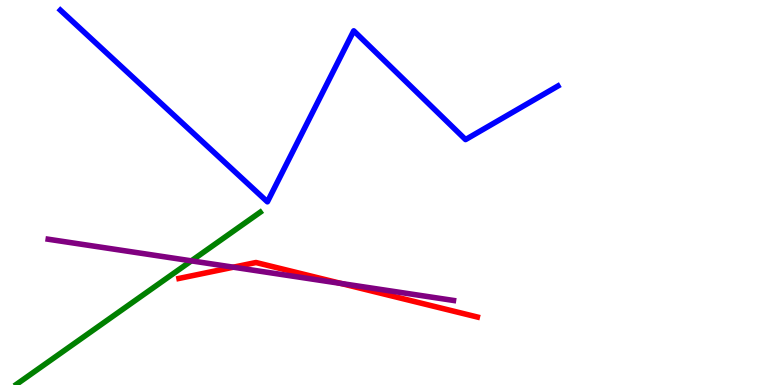[{'lines': ['blue', 'red'], 'intersections': []}, {'lines': ['green', 'red'], 'intersections': []}, {'lines': ['purple', 'red'], 'intersections': [{'x': 3.01, 'y': 3.06}, {'x': 4.4, 'y': 2.64}]}, {'lines': ['blue', 'green'], 'intersections': []}, {'lines': ['blue', 'purple'], 'intersections': []}, {'lines': ['green', 'purple'], 'intersections': [{'x': 2.47, 'y': 3.22}]}]